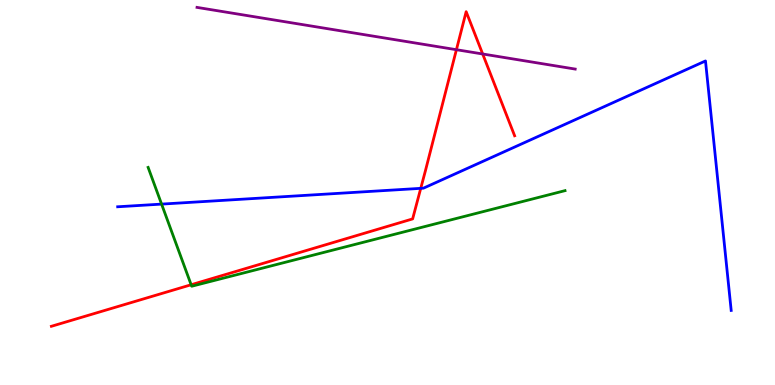[{'lines': ['blue', 'red'], 'intersections': [{'x': 5.43, 'y': 5.11}]}, {'lines': ['green', 'red'], 'intersections': [{'x': 2.47, 'y': 2.6}]}, {'lines': ['purple', 'red'], 'intersections': [{'x': 5.89, 'y': 8.71}, {'x': 6.23, 'y': 8.6}]}, {'lines': ['blue', 'green'], 'intersections': [{'x': 2.08, 'y': 4.7}]}, {'lines': ['blue', 'purple'], 'intersections': []}, {'lines': ['green', 'purple'], 'intersections': []}]